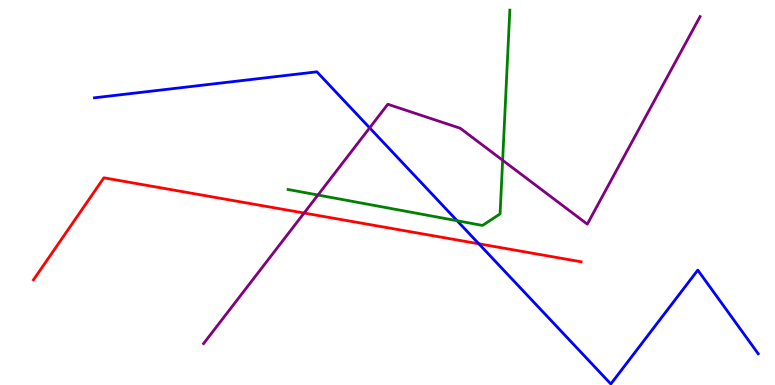[{'lines': ['blue', 'red'], 'intersections': [{'x': 6.18, 'y': 3.67}]}, {'lines': ['green', 'red'], 'intersections': []}, {'lines': ['purple', 'red'], 'intersections': [{'x': 3.92, 'y': 4.47}]}, {'lines': ['blue', 'green'], 'intersections': [{'x': 5.9, 'y': 4.27}]}, {'lines': ['blue', 'purple'], 'intersections': [{'x': 4.77, 'y': 6.68}]}, {'lines': ['green', 'purple'], 'intersections': [{'x': 4.1, 'y': 4.93}, {'x': 6.49, 'y': 5.84}]}]